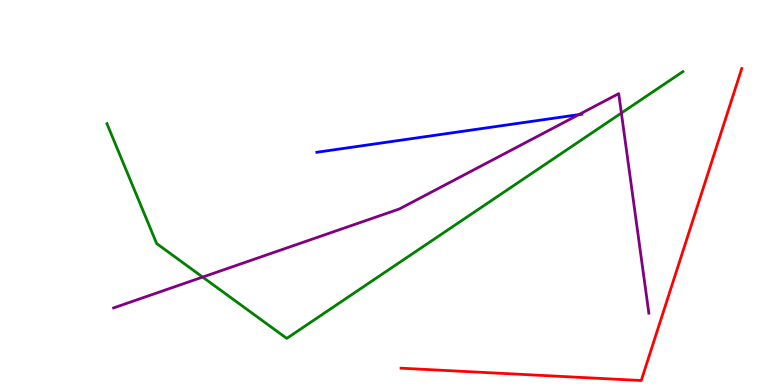[{'lines': ['blue', 'red'], 'intersections': []}, {'lines': ['green', 'red'], 'intersections': []}, {'lines': ['purple', 'red'], 'intersections': []}, {'lines': ['blue', 'green'], 'intersections': []}, {'lines': ['blue', 'purple'], 'intersections': [{'x': 7.47, 'y': 7.02}]}, {'lines': ['green', 'purple'], 'intersections': [{'x': 2.61, 'y': 2.8}, {'x': 8.02, 'y': 7.06}]}]